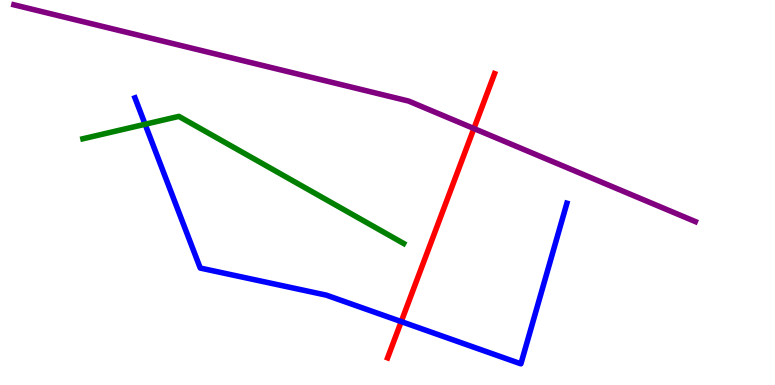[{'lines': ['blue', 'red'], 'intersections': [{'x': 5.18, 'y': 1.65}]}, {'lines': ['green', 'red'], 'intersections': []}, {'lines': ['purple', 'red'], 'intersections': [{'x': 6.11, 'y': 6.66}]}, {'lines': ['blue', 'green'], 'intersections': [{'x': 1.87, 'y': 6.77}]}, {'lines': ['blue', 'purple'], 'intersections': []}, {'lines': ['green', 'purple'], 'intersections': []}]